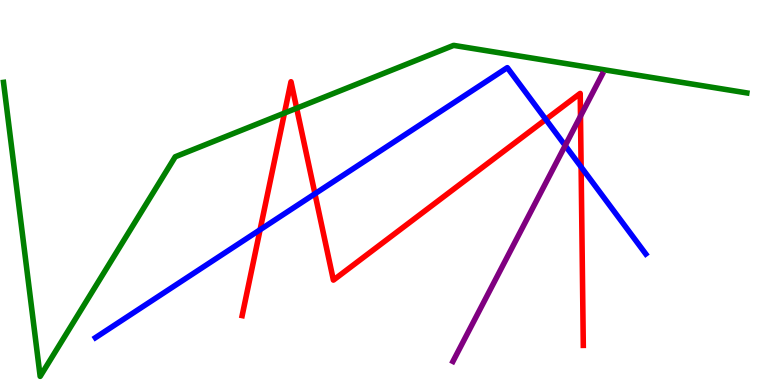[{'lines': ['blue', 'red'], 'intersections': [{'x': 3.36, 'y': 4.03}, {'x': 4.06, 'y': 4.97}, {'x': 7.04, 'y': 6.9}, {'x': 7.5, 'y': 5.66}]}, {'lines': ['green', 'red'], 'intersections': [{'x': 3.67, 'y': 7.06}, {'x': 3.83, 'y': 7.19}]}, {'lines': ['purple', 'red'], 'intersections': [{'x': 7.49, 'y': 6.98}]}, {'lines': ['blue', 'green'], 'intersections': []}, {'lines': ['blue', 'purple'], 'intersections': [{'x': 7.29, 'y': 6.22}]}, {'lines': ['green', 'purple'], 'intersections': []}]